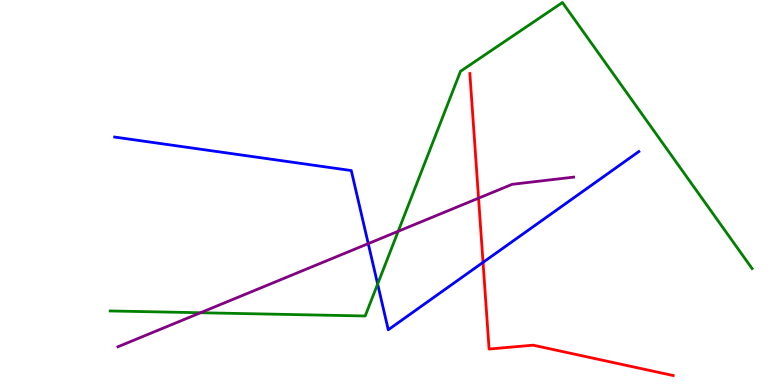[{'lines': ['blue', 'red'], 'intersections': [{'x': 6.23, 'y': 3.19}]}, {'lines': ['green', 'red'], 'intersections': []}, {'lines': ['purple', 'red'], 'intersections': [{'x': 6.17, 'y': 4.85}]}, {'lines': ['blue', 'green'], 'intersections': [{'x': 4.87, 'y': 2.62}]}, {'lines': ['blue', 'purple'], 'intersections': [{'x': 4.75, 'y': 3.67}]}, {'lines': ['green', 'purple'], 'intersections': [{'x': 2.59, 'y': 1.88}, {'x': 5.14, 'y': 3.99}]}]